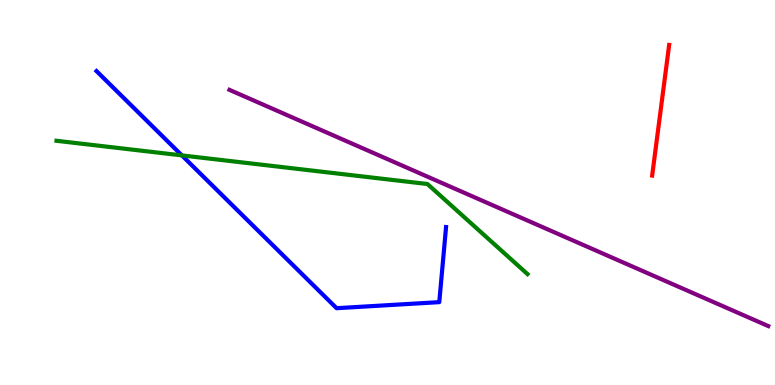[{'lines': ['blue', 'red'], 'intersections': []}, {'lines': ['green', 'red'], 'intersections': []}, {'lines': ['purple', 'red'], 'intersections': []}, {'lines': ['blue', 'green'], 'intersections': [{'x': 2.35, 'y': 5.96}]}, {'lines': ['blue', 'purple'], 'intersections': []}, {'lines': ['green', 'purple'], 'intersections': []}]